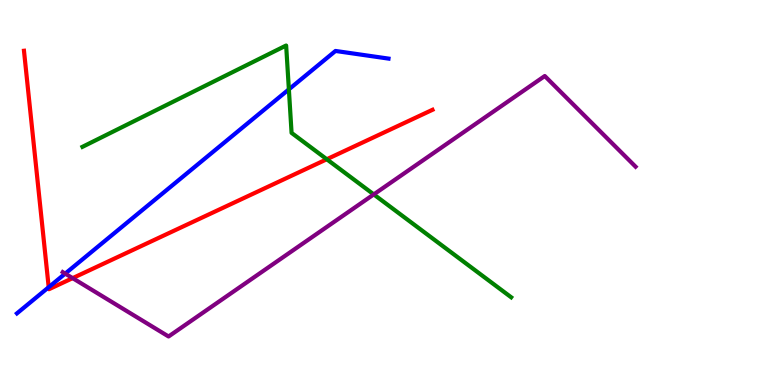[{'lines': ['blue', 'red'], 'intersections': [{'x': 0.628, 'y': 2.54}]}, {'lines': ['green', 'red'], 'intersections': [{'x': 4.22, 'y': 5.86}]}, {'lines': ['purple', 'red'], 'intersections': [{'x': 0.937, 'y': 2.78}]}, {'lines': ['blue', 'green'], 'intersections': [{'x': 3.73, 'y': 7.68}]}, {'lines': ['blue', 'purple'], 'intersections': [{'x': 0.841, 'y': 2.89}]}, {'lines': ['green', 'purple'], 'intersections': [{'x': 4.82, 'y': 4.95}]}]